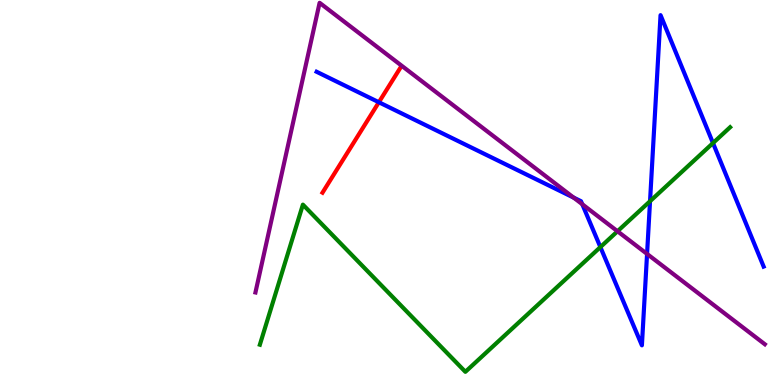[{'lines': ['blue', 'red'], 'intersections': [{'x': 4.89, 'y': 7.34}]}, {'lines': ['green', 'red'], 'intersections': []}, {'lines': ['purple', 'red'], 'intersections': []}, {'lines': ['blue', 'green'], 'intersections': [{'x': 7.75, 'y': 3.58}, {'x': 8.39, 'y': 4.77}, {'x': 9.2, 'y': 6.28}]}, {'lines': ['blue', 'purple'], 'intersections': [{'x': 7.4, 'y': 4.87}, {'x': 7.51, 'y': 4.69}, {'x': 8.35, 'y': 3.4}]}, {'lines': ['green', 'purple'], 'intersections': [{'x': 7.97, 'y': 3.99}]}]